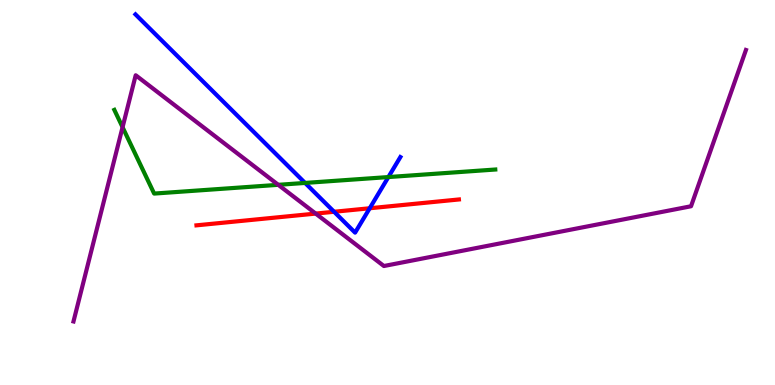[{'lines': ['blue', 'red'], 'intersections': [{'x': 4.31, 'y': 4.5}, {'x': 4.77, 'y': 4.59}]}, {'lines': ['green', 'red'], 'intersections': []}, {'lines': ['purple', 'red'], 'intersections': [{'x': 4.07, 'y': 4.45}]}, {'lines': ['blue', 'green'], 'intersections': [{'x': 3.94, 'y': 5.25}, {'x': 5.01, 'y': 5.4}]}, {'lines': ['blue', 'purple'], 'intersections': []}, {'lines': ['green', 'purple'], 'intersections': [{'x': 1.58, 'y': 6.7}, {'x': 3.59, 'y': 5.2}]}]